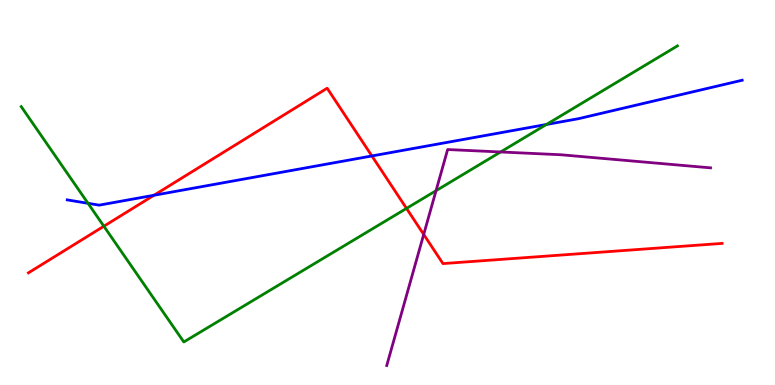[{'lines': ['blue', 'red'], 'intersections': [{'x': 1.99, 'y': 4.93}, {'x': 4.8, 'y': 5.95}]}, {'lines': ['green', 'red'], 'intersections': [{'x': 1.34, 'y': 4.12}, {'x': 5.25, 'y': 4.59}]}, {'lines': ['purple', 'red'], 'intersections': [{'x': 5.47, 'y': 3.91}]}, {'lines': ['blue', 'green'], 'intersections': [{'x': 1.14, 'y': 4.72}, {'x': 7.05, 'y': 6.77}]}, {'lines': ['blue', 'purple'], 'intersections': []}, {'lines': ['green', 'purple'], 'intersections': [{'x': 5.63, 'y': 5.05}, {'x': 6.46, 'y': 6.05}]}]